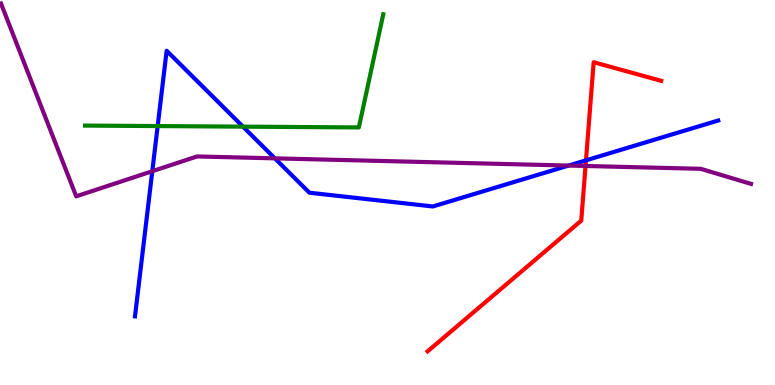[{'lines': ['blue', 'red'], 'intersections': [{'x': 7.56, 'y': 5.84}]}, {'lines': ['green', 'red'], 'intersections': []}, {'lines': ['purple', 'red'], 'intersections': [{'x': 7.56, 'y': 5.69}]}, {'lines': ['blue', 'green'], 'intersections': [{'x': 2.03, 'y': 6.73}, {'x': 3.14, 'y': 6.71}]}, {'lines': ['blue', 'purple'], 'intersections': [{'x': 1.97, 'y': 5.55}, {'x': 3.55, 'y': 5.89}, {'x': 7.34, 'y': 5.7}]}, {'lines': ['green', 'purple'], 'intersections': []}]